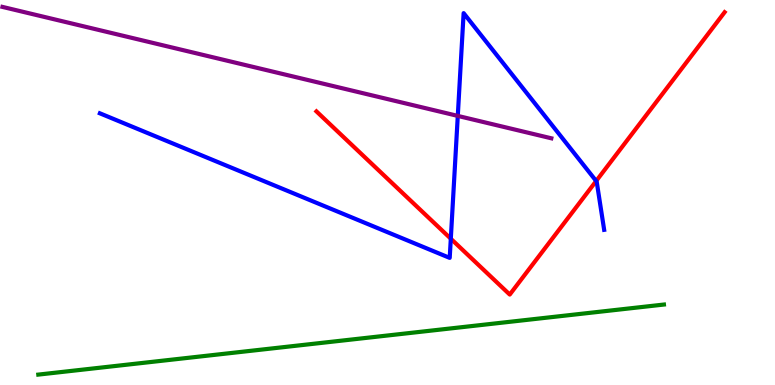[{'lines': ['blue', 'red'], 'intersections': [{'x': 5.82, 'y': 3.8}, {'x': 7.69, 'y': 5.3}]}, {'lines': ['green', 'red'], 'intersections': []}, {'lines': ['purple', 'red'], 'intersections': []}, {'lines': ['blue', 'green'], 'intersections': []}, {'lines': ['blue', 'purple'], 'intersections': [{'x': 5.91, 'y': 6.99}]}, {'lines': ['green', 'purple'], 'intersections': []}]